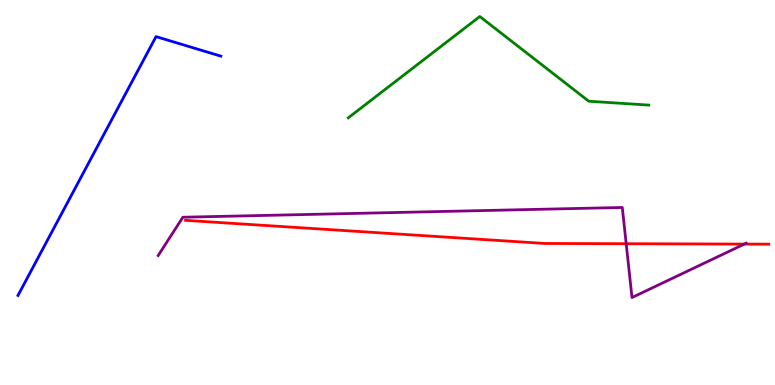[{'lines': ['blue', 'red'], 'intersections': []}, {'lines': ['green', 'red'], 'intersections': []}, {'lines': ['purple', 'red'], 'intersections': [{'x': 8.08, 'y': 3.67}, {'x': 9.6, 'y': 3.66}]}, {'lines': ['blue', 'green'], 'intersections': []}, {'lines': ['blue', 'purple'], 'intersections': []}, {'lines': ['green', 'purple'], 'intersections': []}]